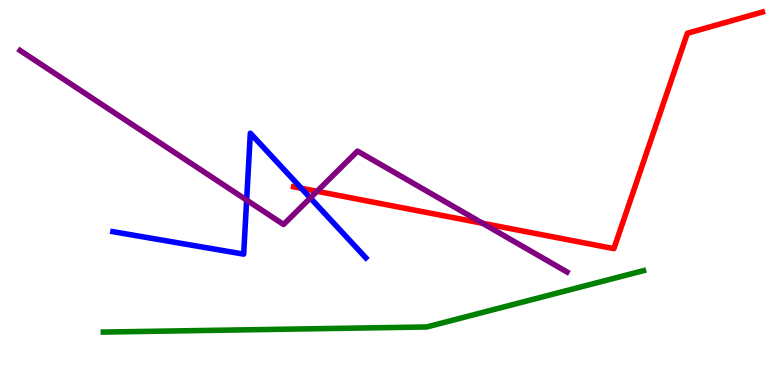[{'lines': ['blue', 'red'], 'intersections': [{'x': 3.89, 'y': 5.11}]}, {'lines': ['green', 'red'], 'intersections': []}, {'lines': ['purple', 'red'], 'intersections': [{'x': 4.09, 'y': 5.03}, {'x': 6.23, 'y': 4.2}]}, {'lines': ['blue', 'green'], 'intersections': []}, {'lines': ['blue', 'purple'], 'intersections': [{'x': 3.18, 'y': 4.8}, {'x': 4.0, 'y': 4.86}]}, {'lines': ['green', 'purple'], 'intersections': []}]